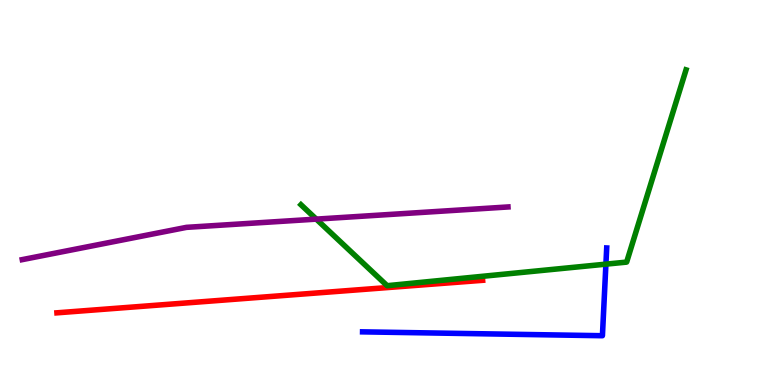[{'lines': ['blue', 'red'], 'intersections': []}, {'lines': ['green', 'red'], 'intersections': []}, {'lines': ['purple', 'red'], 'intersections': []}, {'lines': ['blue', 'green'], 'intersections': [{'x': 7.82, 'y': 3.14}]}, {'lines': ['blue', 'purple'], 'intersections': []}, {'lines': ['green', 'purple'], 'intersections': [{'x': 4.08, 'y': 4.31}]}]